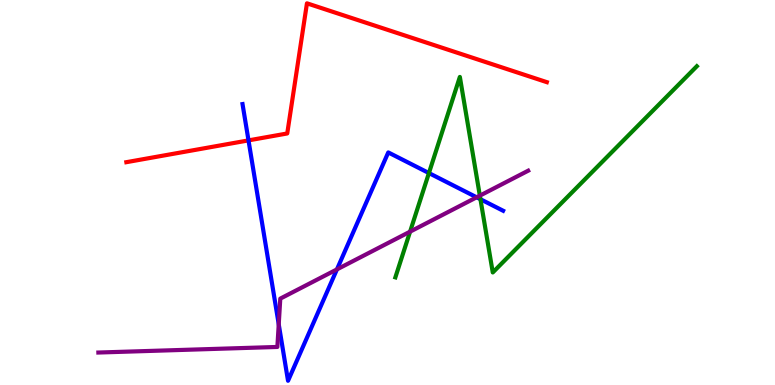[{'lines': ['blue', 'red'], 'intersections': [{'x': 3.21, 'y': 6.35}]}, {'lines': ['green', 'red'], 'intersections': []}, {'lines': ['purple', 'red'], 'intersections': []}, {'lines': ['blue', 'green'], 'intersections': [{'x': 5.53, 'y': 5.5}, {'x': 6.2, 'y': 4.83}]}, {'lines': ['blue', 'purple'], 'intersections': [{'x': 3.6, 'y': 1.58}, {'x': 4.35, 'y': 3.0}, {'x': 6.15, 'y': 4.88}]}, {'lines': ['green', 'purple'], 'intersections': [{'x': 5.29, 'y': 3.98}, {'x': 6.19, 'y': 4.92}]}]